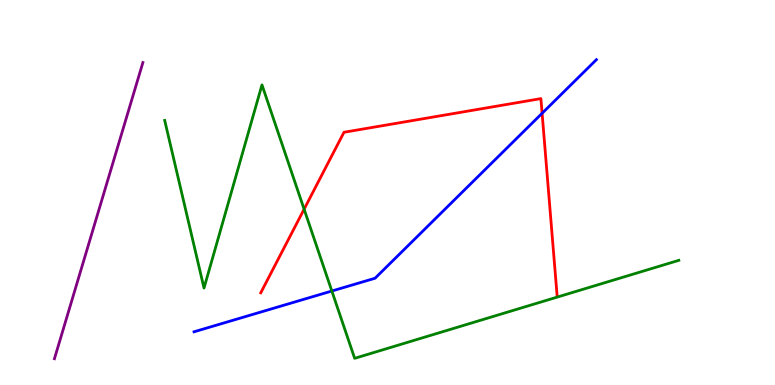[{'lines': ['blue', 'red'], 'intersections': [{'x': 6.99, 'y': 7.06}]}, {'lines': ['green', 'red'], 'intersections': [{'x': 3.92, 'y': 4.57}]}, {'lines': ['purple', 'red'], 'intersections': []}, {'lines': ['blue', 'green'], 'intersections': [{'x': 4.28, 'y': 2.44}]}, {'lines': ['blue', 'purple'], 'intersections': []}, {'lines': ['green', 'purple'], 'intersections': []}]